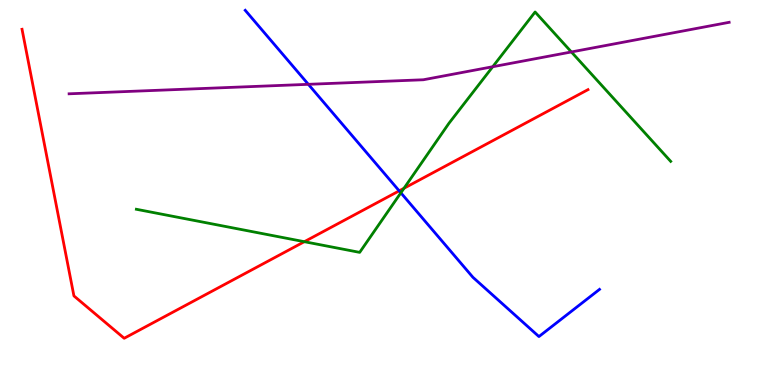[{'lines': ['blue', 'red'], 'intersections': [{'x': 5.15, 'y': 5.04}]}, {'lines': ['green', 'red'], 'intersections': [{'x': 3.93, 'y': 3.72}, {'x': 5.21, 'y': 5.11}]}, {'lines': ['purple', 'red'], 'intersections': []}, {'lines': ['blue', 'green'], 'intersections': [{'x': 5.17, 'y': 4.99}]}, {'lines': ['blue', 'purple'], 'intersections': [{'x': 3.98, 'y': 7.81}]}, {'lines': ['green', 'purple'], 'intersections': [{'x': 6.36, 'y': 8.27}, {'x': 7.37, 'y': 8.65}]}]